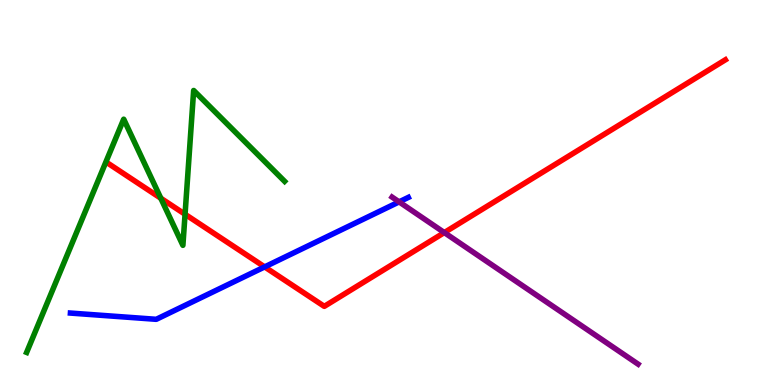[{'lines': ['blue', 'red'], 'intersections': [{'x': 3.41, 'y': 3.07}]}, {'lines': ['green', 'red'], 'intersections': [{'x': 2.07, 'y': 4.85}, {'x': 2.39, 'y': 4.43}]}, {'lines': ['purple', 'red'], 'intersections': [{'x': 5.73, 'y': 3.96}]}, {'lines': ['blue', 'green'], 'intersections': []}, {'lines': ['blue', 'purple'], 'intersections': [{'x': 5.15, 'y': 4.76}]}, {'lines': ['green', 'purple'], 'intersections': []}]